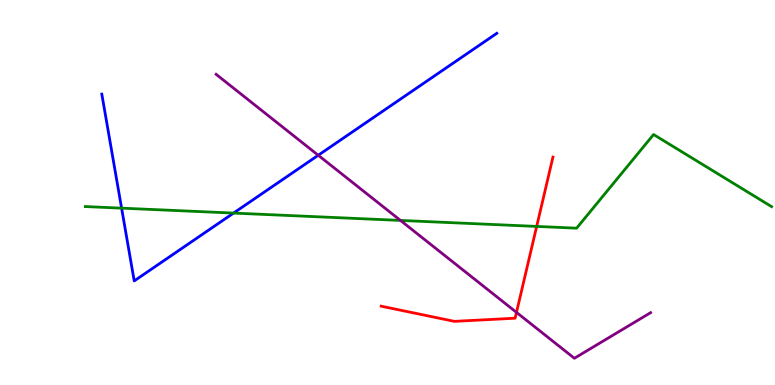[{'lines': ['blue', 'red'], 'intersections': []}, {'lines': ['green', 'red'], 'intersections': [{'x': 6.92, 'y': 4.12}]}, {'lines': ['purple', 'red'], 'intersections': [{'x': 6.66, 'y': 1.89}]}, {'lines': ['blue', 'green'], 'intersections': [{'x': 1.57, 'y': 4.59}, {'x': 3.01, 'y': 4.47}]}, {'lines': ['blue', 'purple'], 'intersections': [{'x': 4.11, 'y': 5.97}]}, {'lines': ['green', 'purple'], 'intersections': [{'x': 5.17, 'y': 4.27}]}]